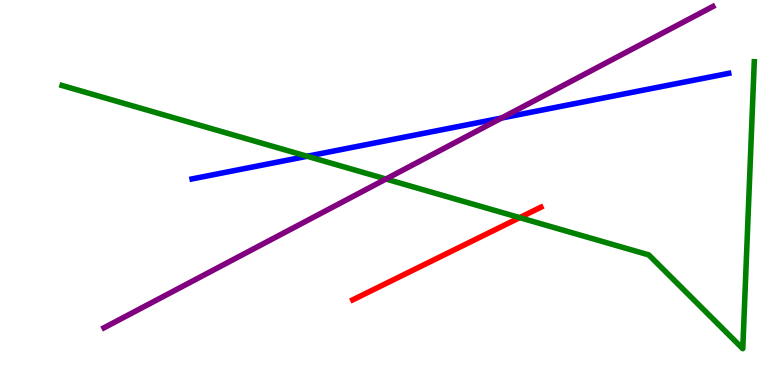[{'lines': ['blue', 'red'], 'intersections': []}, {'lines': ['green', 'red'], 'intersections': [{'x': 6.71, 'y': 4.35}]}, {'lines': ['purple', 'red'], 'intersections': []}, {'lines': ['blue', 'green'], 'intersections': [{'x': 3.96, 'y': 5.94}]}, {'lines': ['blue', 'purple'], 'intersections': [{'x': 6.47, 'y': 6.93}]}, {'lines': ['green', 'purple'], 'intersections': [{'x': 4.98, 'y': 5.35}]}]